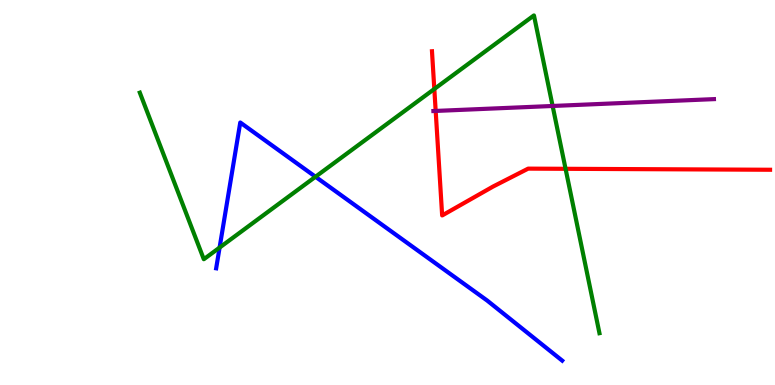[{'lines': ['blue', 'red'], 'intersections': []}, {'lines': ['green', 'red'], 'intersections': [{'x': 5.6, 'y': 7.69}, {'x': 7.3, 'y': 5.62}]}, {'lines': ['purple', 'red'], 'intersections': [{'x': 5.62, 'y': 7.12}]}, {'lines': ['blue', 'green'], 'intersections': [{'x': 2.83, 'y': 3.57}, {'x': 4.07, 'y': 5.41}]}, {'lines': ['blue', 'purple'], 'intersections': []}, {'lines': ['green', 'purple'], 'intersections': [{'x': 7.13, 'y': 7.25}]}]